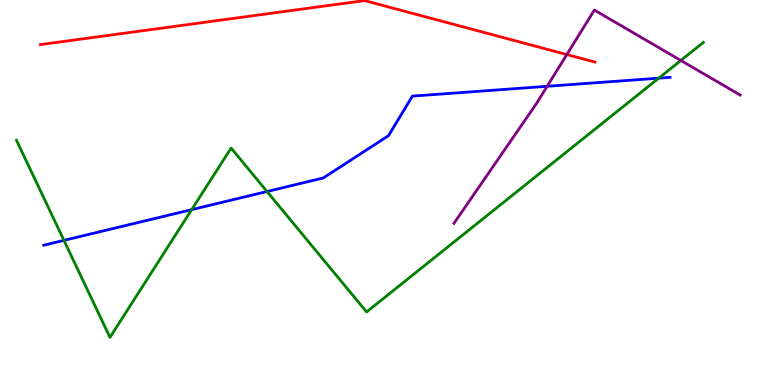[{'lines': ['blue', 'red'], 'intersections': []}, {'lines': ['green', 'red'], 'intersections': []}, {'lines': ['purple', 'red'], 'intersections': [{'x': 7.31, 'y': 8.58}]}, {'lines': ['blue', 'green'], 'intersections': [{'x': 0.825, 'y': 3.76}, {'x': 2.47, 'y': 4.56}, {'x': 3.45, 'y': 5.03}, {'x': 8.5, 'y': 7.97}]}, {'lines': ['blue', 'purple'], 'intersections': [{'x': 7.06, 'y': 7.76}]}, {'lines': ['green', 'purple'], 'intersections': [{'x': 8.79, 'y': 8.43}]}]